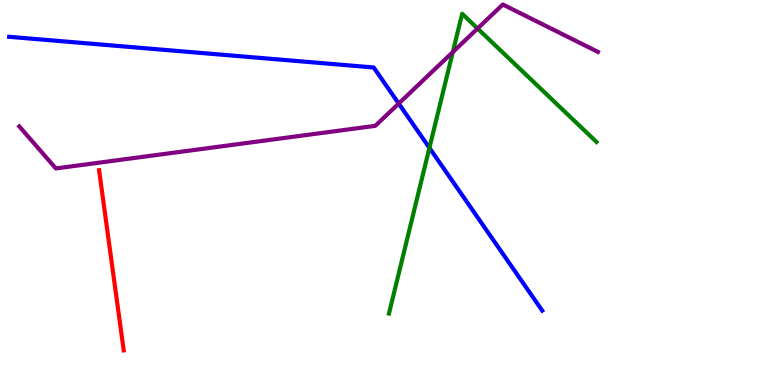[{'lines': ['blue', 'red'], 'intersections': []}, {'lines': ['green', 'red'], 'intersections': []}, {'lines': ['purple', 'red'], 'intersections': []}, {'lines': ['blue', 'green'], 'intersections': [{'x': 5.54, 'y': 6.16}]}, {'lines': ['blue', 'purple'], 'intersections': [{'x': 5.14, 'y': 7.31}]}, {'lines': ['green', 'purple'], 'intersections': [{'x': 5.84, 'y': 8.65}, {'x': 6.16, 'y': 9.26}]}]